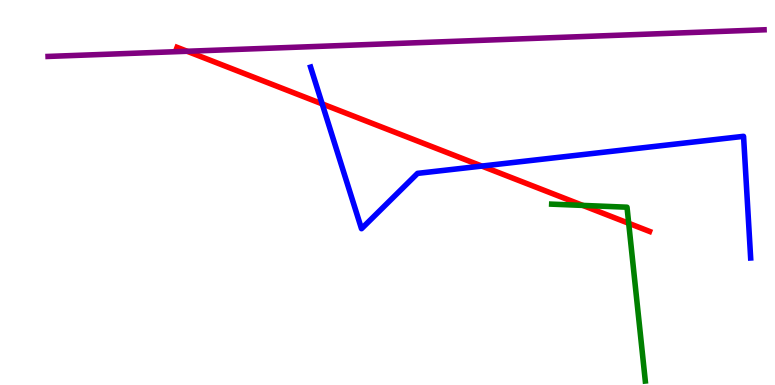[{'lines': ['blue', 'red'], 'intersections': [{'x': 4.16, 'y': 7.3}, {'x': 6.22, 'y': 5.69}]}, {'lines': ['green', 'red'], 'intersections': [{'x': 7.52, 'y': 4.66}, {'x': 8.11, 'y': 4.2}]}, {'lines': ['purple', 'red'], 'intersections': [{'x': 2.41, 'y': 8.67}]}, {'lines': ['blue', 'green'], 'intersections': []}, {'lines': ['blue', 'purple'], 'intersections': []}, {'lines': ['green', 'purple'], 'intersections': []}]